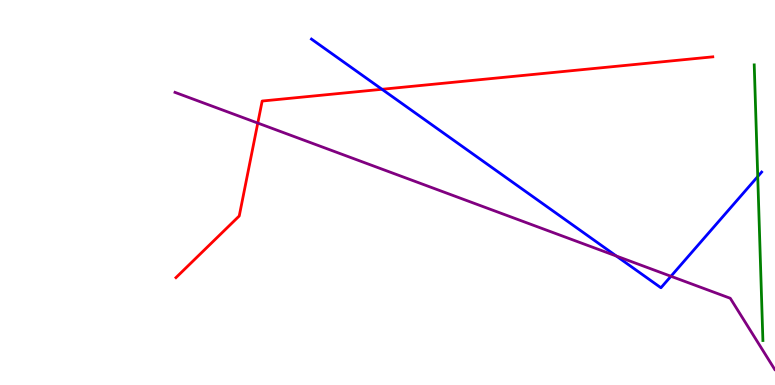[{'lines': ['blue', 'red'], 'intersections': [{'x': 4.93, 'y': 7.68}]}, {'lines': ['green', 'red'], 'intersections': []}, {'lines': ['purple', 'red'], 'intersections': [{'x': 3.33, 'y': 6.8}]}, {'lines': ['blue', 'green'], 'intersections': [{'x': 9.78, 'y': 5.41}]}, {'lines': ['blue', 'purple'], 'intersections': [{'x': 7.95, 'y': 3.35}, {'x': 8.66, 'y': 2.82}]}, {'lines': ['green', 'purple'], 'intersections': []}]